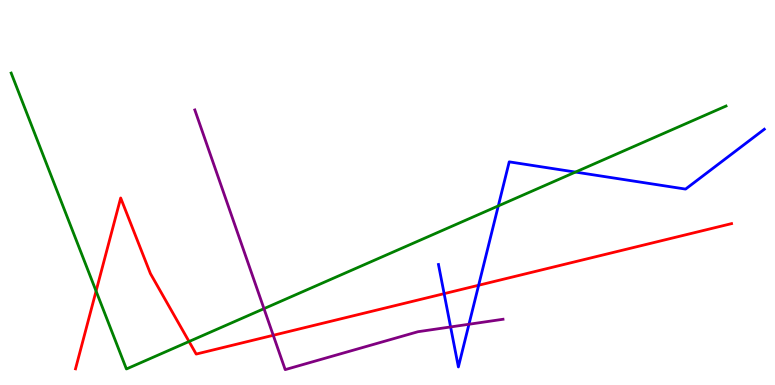[{'lines': ['blue', 'red'], 'intersections': [{'x': 5.73, 'y': 2.37}, {'x': 6.18, 'y': 2.59}]}, {'lines': ['green', 'red'], 'intersections': [{'x': 1.24, 'y': 2.44}, {'x': 2.44, 'y': 1.13}]}, {'lines': ['purple', 'red'], 'intersections': [{'x': 3.53, 'y': 1.29}]}, {'lines': ['blue', 'green'], 'intersections': [{'x': 6.43, 'y': 4.65}, {'x': 7.43, 'y': 5.53}]}, {'lines': ['blue', 'purple'], 'intersections': [{'x': 5.81, 'y': 1.51}, {'x': 6.05, 'y': 1.58}]}, {'lines': ['green', 'purple'], 'intersections': [{'x': 3.41, 'y': 1.98}]}]